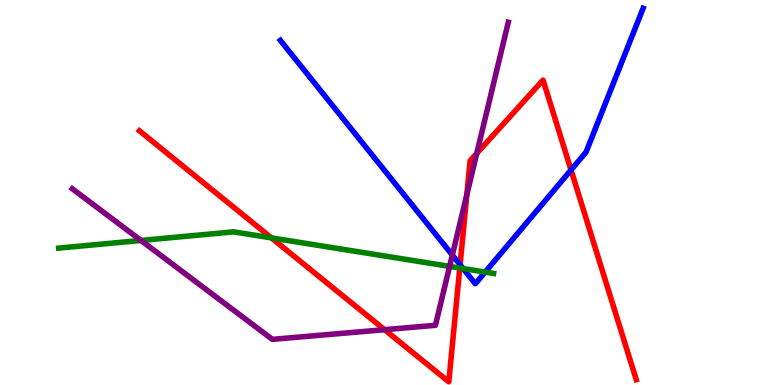[{'lines': ['blue', 'red'], 'intersections': [{'x': 5.94, 'y': 3.12}, {'x': 7.37, 'y': 5.58}]}, {'lines': ['green', 'red'], 'intersections': [{'x': 3.5, 'y': 3.82}, {'x': 5.93, 'y': 3.04}]}, {'lines': ['purple', 'red'], 'intersections': [{'x': 4.96, 'y': 1.44}, {'x': 6.02, 'y': 4.94}, {'x': 6.15, 'y': 6.02}]}, {'lines': ['blue', 'green'], 'intersections': [{'x': 5.98, 'y': 3.02}, {'x': 6.26, 'y': 2.93}]}, {'lines': ['blue', 'purple'], 'intersections': [{'x': 5.84, 'y': 3.38}]}, {'lines': ['green', 'purple'], 'intersections': [{'x': 1.82, 'y': 3.75}, {'x': 5.8, 'y': 3.08}]}]